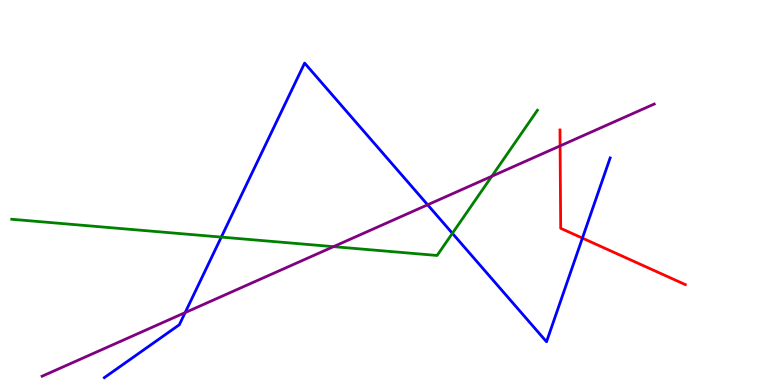[{'lines': ['blue', 'red'], 'intersections': [{'x': 7.51, 'y': 3.82}]}, {'lines': ['green', 'red'], 'intersections': []}, {'lines': ['purple', 'red'], 'intersections': [{'x': 7.23, 'y': 6.21}]}, {'lines': ['blue', 'green'], 'intersections': [{'x': 2.86, 'y': 3.84}, {'x': 5.84, 'y': 3.94}]}, {'lines': ['blue', 'purple'], 'intersections': [{'x': 2.39, 'y': 1.88}, {'x': 5.52, 'y': 4.68}]}, {'lines': ['green', 'purple'], 'intersections': [{'x': 4.3, 'y': 3.59}, {'x': 6.35, 'y': 5.42}]}]